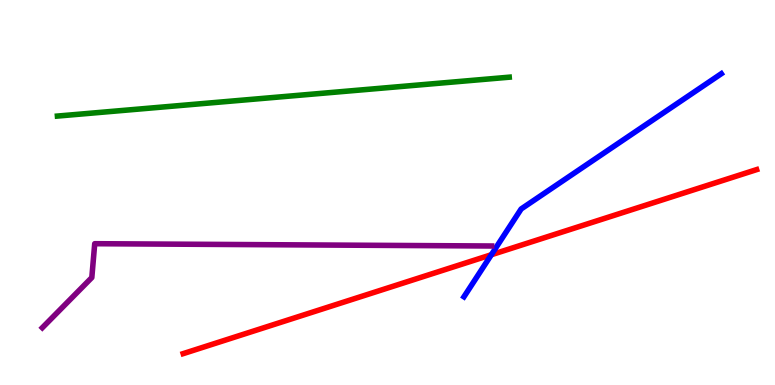[{'lines': ['blue', 'red'], 'intersections': [{'x': 6.34, 'y': 3.38}]}, {'lines': ['green', 'red'], 'intersections': []}, {'lines': ['purple', 'red'], 'intersections': []}, {'lines': ['blue', 'green'], 'intersections': []}, {'lines': ['blue', 'purple'], 'intersections': []}, {'lines': ['green', 'purple'], 'intersections': []}]